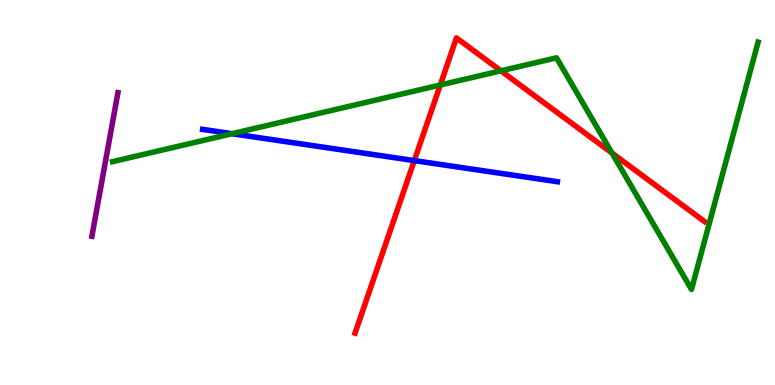[{'lines': ['blue', 'red'], 'intersections': [{'x': 5.35, 'y': 5.83}]}, {'lines': ['green', 'red'], 'intersections': [{'x': 5.68, 'y': 7.79}, {'x': 6.46, 'y': 8.16}, {'x': 7.9, 'y': 6.02}]}, {'lines': ['purple', 'red'], 'intersections': []}, {'lines': ['blue', 'green'], 'intersections': [{'x': 2.99, 'y': 6.53}]}, {'lines': ['blue', 'purple'], 'intersections': []}, {'lines': ['green', 'purple'], 'intersections': []}]